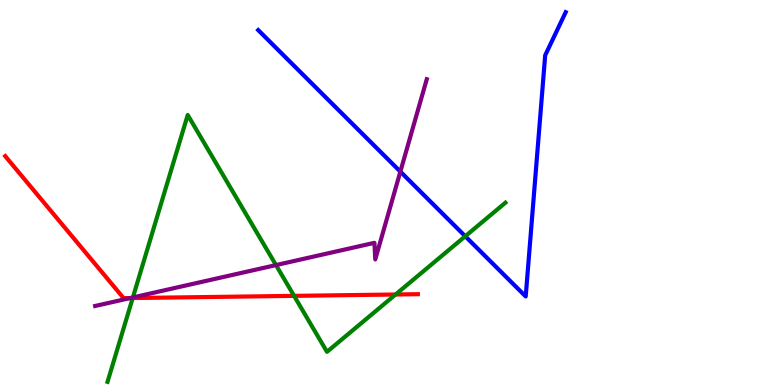[{'lines': ['blue', 'red'], 'intersections': []}, {'lines': ['green', 'red'], 'intersections': [{'x': 1.71, 'y': 2.26}, {'x': 3.79, 'y': 2.32}, {'x': 5.1, 'y': 2.35}]}, {'lines': ['purple', 'red'], 'intersections': [{'x': 1.68, 'y': 2.26}]}, {'lines': ['blue', 'green'], 'intersections': [{'x': 6.0, 'y': 3.86}]}, {'lines': ['blue', 'purple'], 'intersections': [{'x': 5.17, 'y': 5.54}]}, {'lines': ['green', 'purple'], 'intersections': [{'x': 1.71, 'y': 2.27}, {'x': 3.56, 'y': 3.11}]}]